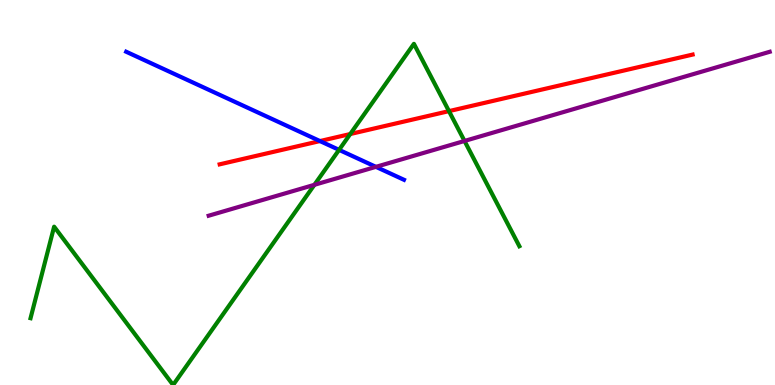[{'lines': ['blue', 'red'], 'intersections': [{'x': 4.13, 'y': 6.34}]}, {'lines': ['green', 'red'], 'intersections': [{'x': 4.52, 'y': 6.52}, {'x': 5.79, 'y': 7.11}]}, {'lines': ['purple', 'red'], 'intersections': []}, {'lines': ['blue', 'green'], 'intersections': [{'x': 4.38, 'y': 6.11}]}, {'lines': ['blue', 'purple'], 'intersections': [{'x': 4.85, 'y': 5.67}]}, {'lines': ['green', 'purple'], 'intersections': [{'x': 4.06, 'y': 5.2}, {'x': 5.99, 'y': 6.34}]}]